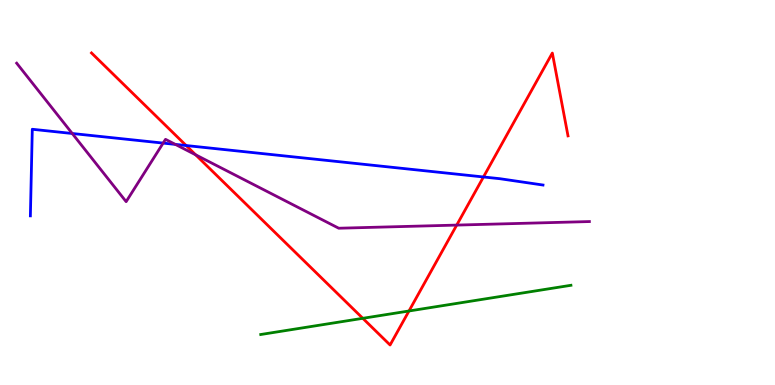[{'lines': ['blue', 'red'], 'intersections': [{'x': 2.4, 'y': 6.22}, {'x': 6.24, 'y': 5.4}]}, {'lines': ['green', 'red'], 'intersections': [{'x': 4.68, 'y': 1.73}, {'x': 5.28, 'y': 1.92}]}, {'lines': ['purple', 'red'], 'intersections': [{'x': 2.52, 'y': 5.98}, {'x': 5.89, 'y': 4.15}]}, {'lines': ['blue', 'green'], 'intersections': []}, {'lines': ['blue', 'purple'], 'intersections': [{'x': 0.932, 'y': 6.53}, {'x': 2.11, 'y': 6.28}, {'x': 2.26, 'y': 6.25}]}, {'lines': ['green', 'purple'], 'intersections': []}]